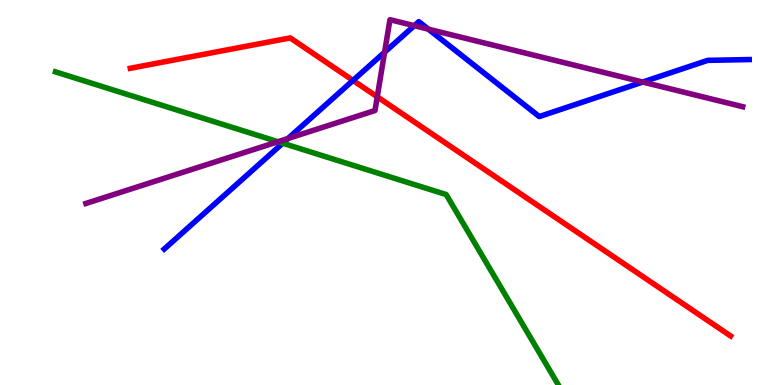[{'lines': ['blue', 'red'], 'intersections': [{'x': 4.56, 'y': 7.91}]}, {'lines': ['green', 'red'], 'intersections': []}, {'lines': ['purple', 'red'], 'intersections': [{'x': 4.87, 'y': 7.49}]}, {'lines': ['blue', 'green'], 'intersections': [{'x': 3.65, 'y': 6.28}]}, {'lines': ['blue', 'purple'], 'intersections': [{'x': 3.72, 'y': 6.4}, {'x': 4.96, 'y': 8.64}, {'x': 5.35, 'y': 9.33}, {'x': 5.53, 'y': 9.24}, {'x': 8.29, 'y': 7.87}]}, {'lines': ['green', 'purple'], 'intersections': [{'x': 3.59, 'y': 6.32}]}]